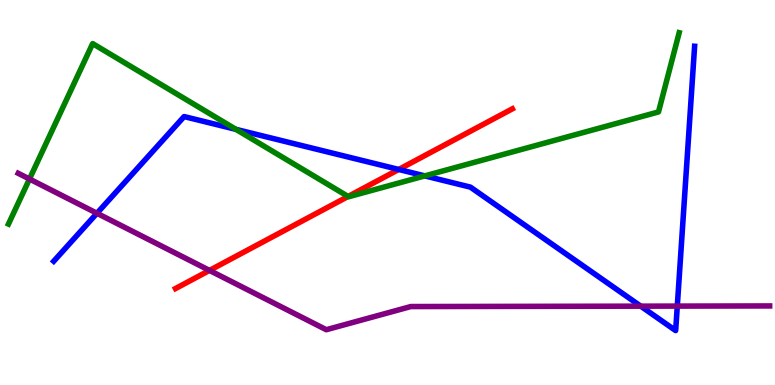[{'lines': ['blue', 'red'], 'intersections': [{'x': 5.14, 'y': 5.6}]}, {'lines': ['green', 'red'], 'intersections': [{'x': 4.49, 'y': 4.9}]}, {'lines': ['purple', 'red'], 'intersections': [{'x': 2.7, 'y': 2.98}]}, {'lines': ['blue', 'green'], 'intersections': [{'x': 3.04, 'y': 6.64}, {'x': 5.48, 'y': 5.43}]}, {'lines': ['blue', 'purple'], 'intersections': [{'x': 1.25, 'y': 4.46}, {'x': 8.27, 'y': 2.05}, {'x': 8.74, 'y': 2.05}]}, {'lines': ['green', 'purple'], 'intersections': [{'x': 0.38, 'y': 5.35}]}]